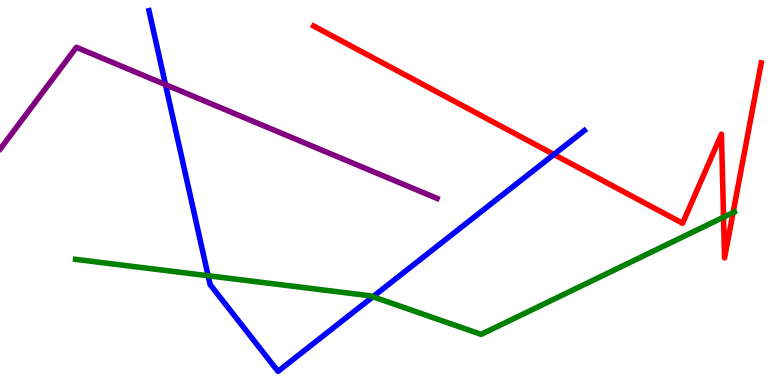[{'lines': ['blue', 'red'], 'intersections': [{'x': 7.15, 'y': 5.99}]}, {'lines': ['green', 'red'], 'intersections': [{'x': 9.34, 'y': 4.36}, {'x': 9.46, 'y': 4.48}]}, {'lines': ['purple', 'red'], 'intersections': []}, {'lines': ['blue', 'green'], 'intersections': [{'x': 2.69, 'y': 2.84}, {'x': 4.81, 'y': 2.29}]}, {'lines': ['blue', 'purple'], 'intersections': [{'x': 2.14, 'y': 7.8}]}, {'lines': ['green', 'purple'], 'intersections': []}]